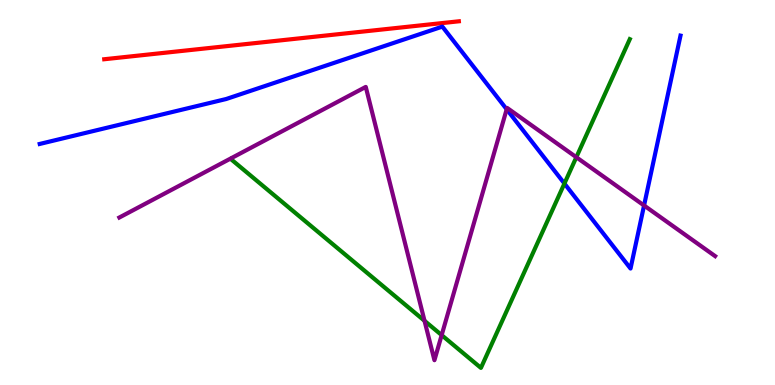[{'lines': ['blue', 'red'], 'intersections': []}, {'lines': ['green', 'red'], 'intersections': []}, {'lines': ['purple', 'red'], 'intersections': []}, {'lines': ['blue', 'green'], 'intersections': [{'x': 7.28, 'y': 5.23}]}, {'lines': ['blue', 'purple'], 'intersections': [{'x': 6.54, 'y': 7.16}, {'x': 8.31, 'y': 4.66}]}, {'lines': ['green', 'purple'], 'intersections': [{'x': 5.48, 'y': 1.67}, {'x': 5.7, 'y': 1.3}, {'x': 7.44, 'y': 5.92}]}]